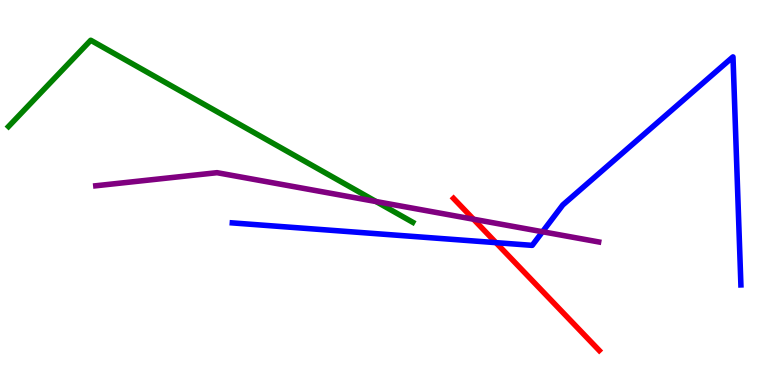[{'lines': ['blue', 'red'], 'intersections': [{'x': 6.4, 'y': 3.7}]}, {'lines': ['green', 'red'], 'intersections': []}, {'lines': ['purple', 'red'], 'intersections': [{'x': 6.11, 'y': 4.31}]}, {'lines': ['blue', 'green'], 'intersections': []}, {'lines': ['blue', 'purple'], 'intersections': [{'x': 7.0, 'y': 3.98}]}, {'lines': ['green', 'purple'], 'intersections': [{'x': 4.85, 'y': 4.77}]}]